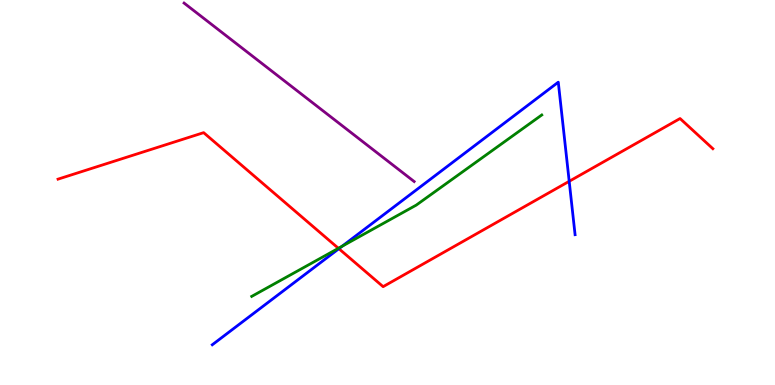[{'lines': ['blue', 'red'], 'intersections': [{'x': 4.37, 'y': 3.54}, {'x': 7.34, 'y': 5.29}]}, {'lines': ['green', 'red'], 'intersections': [{'x': 4.37, 'y': 3.55}]}, {'lines': ['purple', 'red'], 'intersections': []}, {'lines': ['blue', 'green'], 'intersections': [{'x': 4.41, 'y': 3.6}]}, {'lines': ['blue', 'purple'], 'intersections': []}, {'lines': ['green', 'purple'], 'intersections': []}]